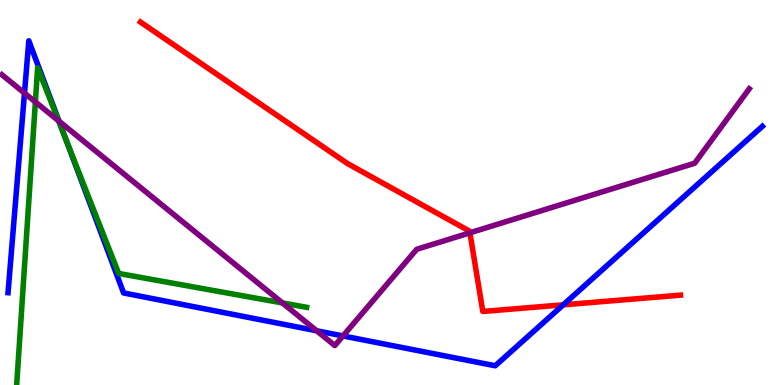[{'lines': ['blue', 'red'], 'intersections': [{'x': 7.27, 'y': 2.08}]}, {'lines': ['green', 'red'], 'intersections': []}, {'lines': ['purple', 'red'], 'intersections': [{'x': 6.06, 'y': 3.95}]}, {'lines': ['blue', 'green'], 'intersections': [{'x': 0.853, 'y': 6.37}]}, {'lines': ['blue', 'purple'], 'intersections': [{'x': 0.316, 'y': 7.58}, {'x': 0.762, 'y': 6.85}, {'x': 4.09, 'y': 1.41}, {'x': 4.43, 'y': 1.27}]}, {'lines': ['green', 'purple'], 'intersections': [{'x': 0.456, 'y': 7.35}, {'x': 0.755, 'y': 6.86}, {'x': 3.64, 'y': 2.13}]}]